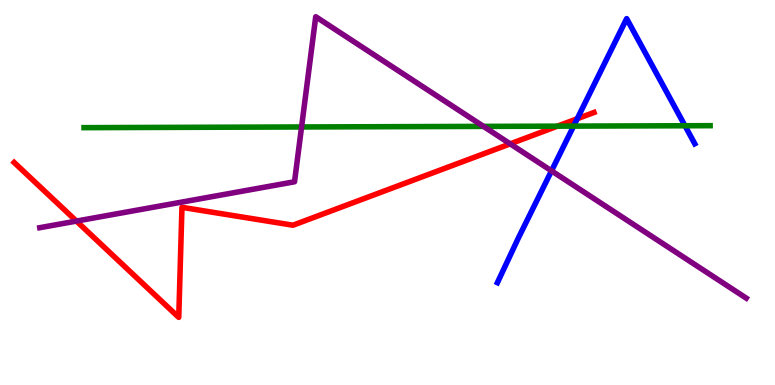[{'lines': ['blue', 'red'], 'intersections': [{'x': 7.45, 'y': 6.92}]}, {'lines': ['green', 'red'], 'intersections': [{'x': 7.19, 'y': 6.72}]}, {'lines': ['purple', 'red'], 'intersections': [{'x': 0.986, 'y': 4.26}, {'x': 6.58, 'y': 6.26}]}, {'lines': ['blue', 'green'], 'intersections': [{'x': 7.4, 'y': 6.72}, {'x': 8.84, 'y': 6.73}]}, {'lines': ['blue', 'purple'], 'intersections': [{'x': 7.12, 'y': 5.56}]}, {'lines': ['green', 'purple'], 'intersections': [{'x': 3.89, 'y': 6.7}, {'x': 6.24, 'y': 6.72}]}]